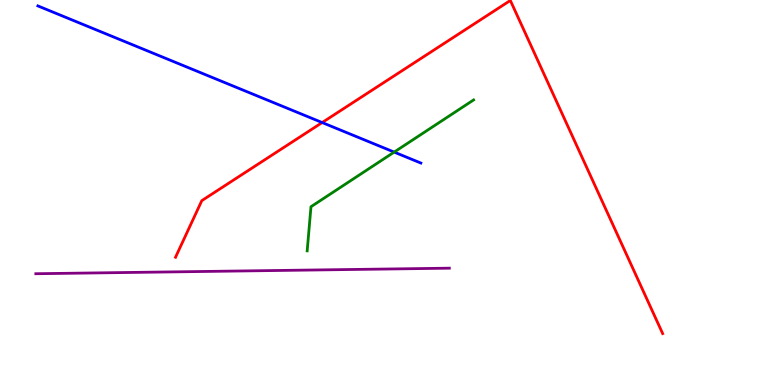[{'lines': ['blue', 'red'], 'intersections': [{'x': 4.16, 'y': 6.82}]}, {'lines': ['green', 'red'], 'intersections': []}, {'lines': ['purple', 'red'], 'intersections': []}, {'lines': ['blue', 'green'], 'intersections': [{'x': 5.09, 'y': 6.05}]}, {'lines': ['blue', 'purple'], 'intersections': []}, {'lines': ['green', 'purple'], 'intersections': []}]